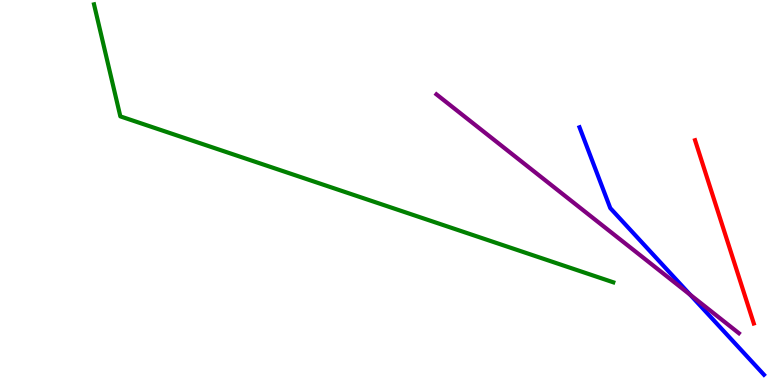[{'lines': ['blue', 'red'], 'intersections': []}, {'lines': ['green', 'red'], 'intersections': []}, {'lines': ['purple', 'red'], 'intersections': []}, {'lines': ['blue', 'green'], 'intersections': []}, {'lines': ['blue', 'purple'], 'intersections': [{'x': 8.91, 'y': 2.34}]}, {'lines': ['green', 'purple'], 'intersections': []}]